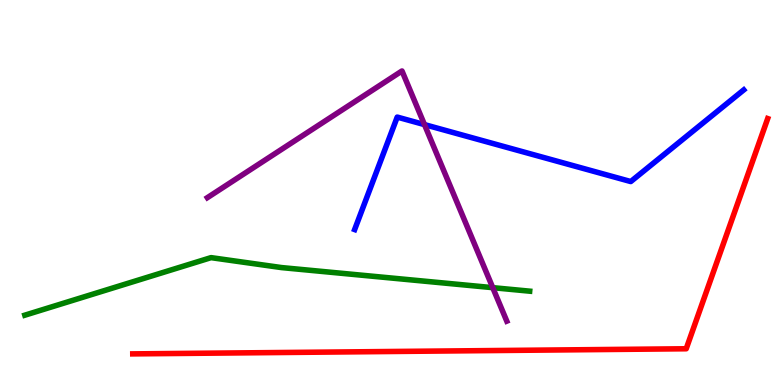[{'lines': ['blue', 'red'], 'intersections': []}, {'lines': ['green', 'red'], 'intersections': []}, {'lines': ['purple', 'red'], 'intersections': []}, {'lines': ['blue', 'green'], 'intersections': []}, {'lines': ['blue', 'purple'], 'intersections': [{'x': 5.48, 'y': 6.76}]}, {'lines': ['green', 'purple'], 'intersections': [{'x': 6.36, 'y': 2.53}]}]